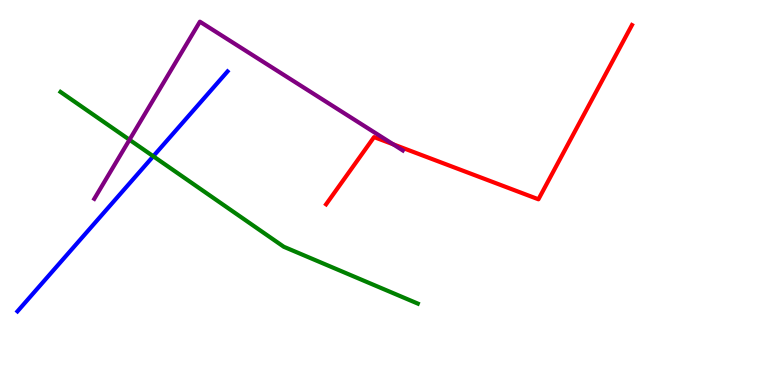[{'lines': ['blue', 'red'], 'intersections': []}, {'lines': ['green', 'red'], 'intersections': []}, {'lines': ['purple', 'red'], 'intersections': [{'x': 5.07, 'y': 6.25}]}, {'lines': ['blue', 'green'], 'intersections': [{'x': 1.98, 'y': 5.94}]}, {'lines': ['blue', 'purple'], 'intersections': []}, {'lines': ['green', 'purple'], 'intersections': [{'x': 1.67, 'y': 6.37}]}]